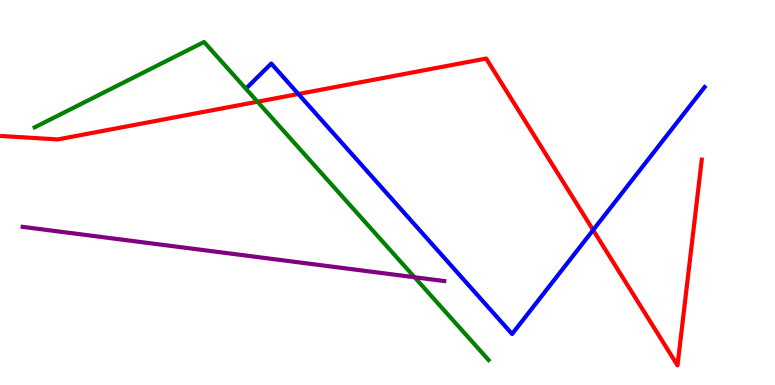[{'lines': ['blue', 'red'], 'intersections': [{'x': 3.85, 'y': 7.56}, {'x': 7.65, 'y': 4.02}]}, {'lines': ['green', 'red'], 'intersections': [{'x': 3.32, 'y': 7.36}]}, {'lines': ['purple', 'red'], 'intersections': []}, {'lines': ['blue', 'green'], 'intersections': []}, {'lines': ['blue', 'purple'], 'intersections': []}, {'lines': ['green', 'purple'], 'intersections': [{'x': 5.35, 'y': 2.8}]}]